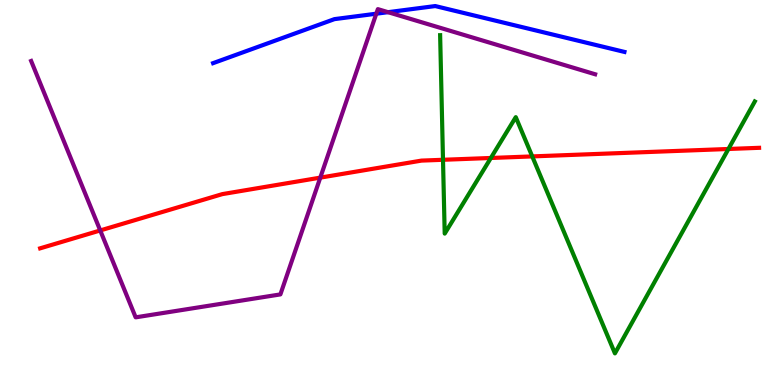[{'lines': ['blue', 'red'], 'intersections': []}, {'lines': ['green', 'red'], 'intersections': [{'x': 5.72, 'y': 5.85}, {'x': 6.33, 'y': 5.9}, {'x': 6.87, 'y': 5.94}, {'x': 9.4, 'y': 6.13}]}, {'lines': ['purple', 'red'], 'intersections': [{'x': 1.29, 'y': 4.01}, {'x': 4.13, 'y': 5.39}]}, {'lines': ['blue', 'green'], 'intersections': []}, {'lines': ['blue', 'purple'], 'intersections': [{'x': 4.86, 'y': 9.64}, {'x': 5.01, 'y': 9.68}]}, {'lines': ['green', 'purple'], 'intersections': []}]